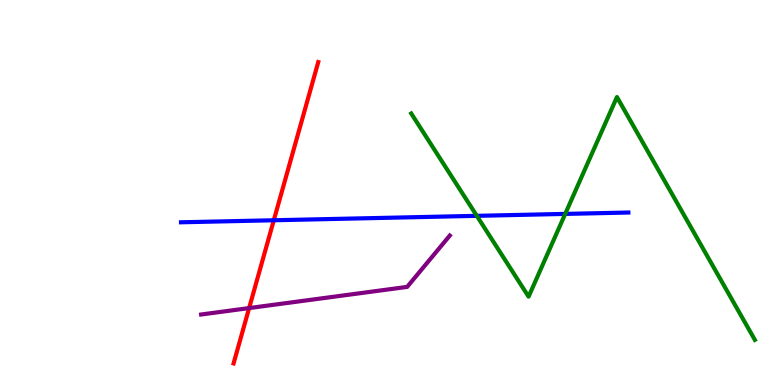[{'lines': ['blue', 'red'], 'intersections': [{'x': 3.53, 'y': 4.28}]}, {'lines': ['green', 'red'], 'intersections': []}, {'lines': ['purple', 'red'], 'intersections': [{'x': 3.21, 'y': 2.0}]}, {'lines': ['blue', 'green'], 'intersections': [{'x': 6.15, 'y': 4.39}, {'x': 7.29, 'y': 4.44}]}, {'lines': ['blue', 'purple'], 'intersections': []}, {'lines': ['green', 'purple'], 'intersections': []}]